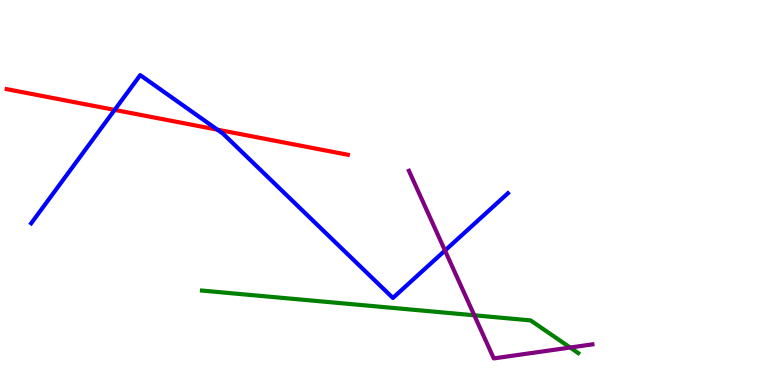[{'lines': ['blue', 'red'], 'intersections': [{'x': 1.48, 'y': 7.15}, {'x': 2.8, 'y': 6.63}]}, {'lines': ['green', 'red'], 'intersections': []}, {'lines': ['purple', 'red'], 'intersections': []}, {'lines': ['blue', 'green'], 'intersections': []}, {'lines': ['blue', 'purple'], 'intersections': [{'x': 5.74, 'y': 3.49}]}, {'lines': ['green', 'purple'], 'intersections': [{'x': 6.12, 'y': 1.81}, {'x': 7.36, 'y': 0.973}]}]